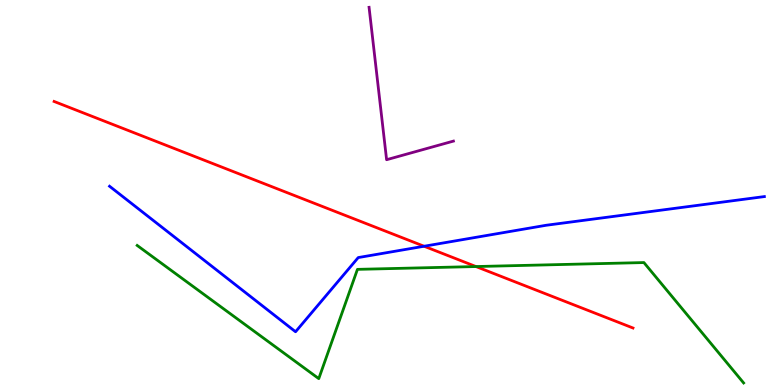[{'lines': ['blue', 'red'], 'intersections': [{'x': 5.47, 'y': 3.6}]}, {'lines': ['green', 'red'], 'intersections': [{'x': 6.14, 'y': 3.08}]}, {'lines': ['purple', 'red'], 'intersections': []}, {'lines': ['blue', 'green'], 'intersections': []}, {'lines': ['blue', 'purple'], 'intersections': []}, {'lines': ['green', 'purple'], 'intersections': []}]